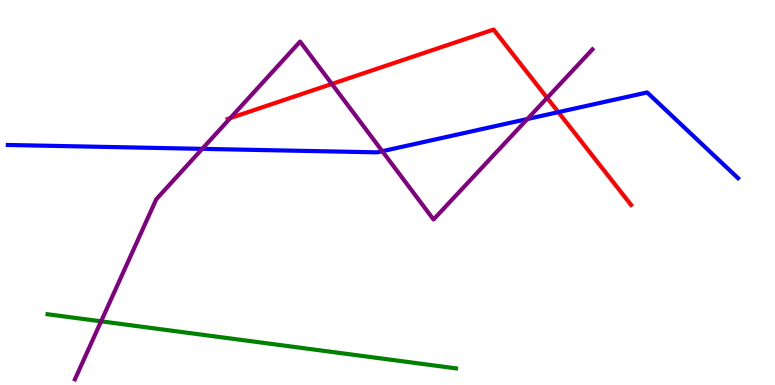[{'lines': ['blue', 'red'], 'intersections': [{'x': 7.2, 'y': 7.09}]}, {'lines': ['green', 'red'], 'intersections': []}, {'lines': ['purple', 'red'], 'intersections': [{'x': 2.97, 'y': 6.93}, {'x': 4.28, 'y': 7.82}, {'x': 7.06, 'y': 7.46}]}, {'lines': ['blue', 'green'], 'intersections': []}, {'lines': ['blue', 'purple'], 'intersections': [{'x': 2.61, 'y': 6.13}, {'x': 4.93, 'y': 6.07}, {'x': 6.81, 'y': 6.91}]}, {'lines': ['green', 'purple'], 'intersections': [{'x': 1.3, 'y': 1.65}]}]